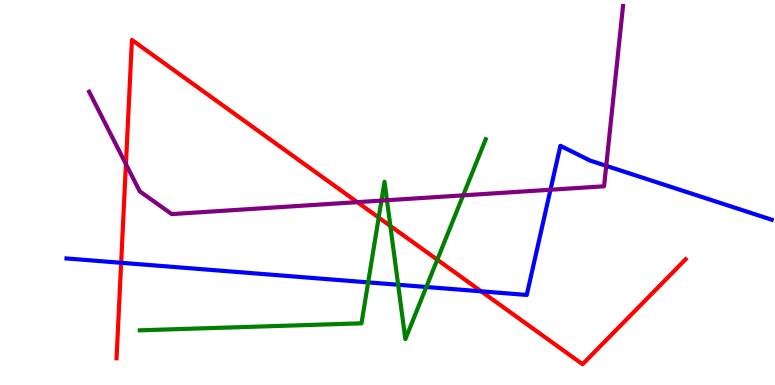[{'lines': ['blue', 'red'], 'intersections': [{'x': 1.56, 'y': 3.17}, {'x': 6.21, 'y': 2.43}]}, {'lines': ['green', 'red'], 'intersections': [{'x': 4.89, 'y': 4.35}, {'x': 5.04, 'y': 4.13}, {'x': 5.64, 'y': 3.25}]}, {'lines': ['purple', 'red'], 'intersections': [{'x': 1.62, 'y': 5.74}, {'x': 4.61, 'y': 4.75}]}, {'lines': ['blue', 'green'], 'intersections': [{'x': 4.75, 'y': 2.67}, {'x': 5.14, 'y': 2.6}, {'x': 5.5, 'y': 2.55}]}, {'lines': ['blue', 'purple'], 'intersections': [{'x': 7.1, 'y': 5.07}, {'x': 7.82, 'y': 5.69}]}, {'lines': ['green', 'purple'], 'intersections': [{'x': 4.92, 'y': 4.79}, {'x': 4.99, 'y': 4.8}, {'x': 5.98, 'y': 4.93}]}]